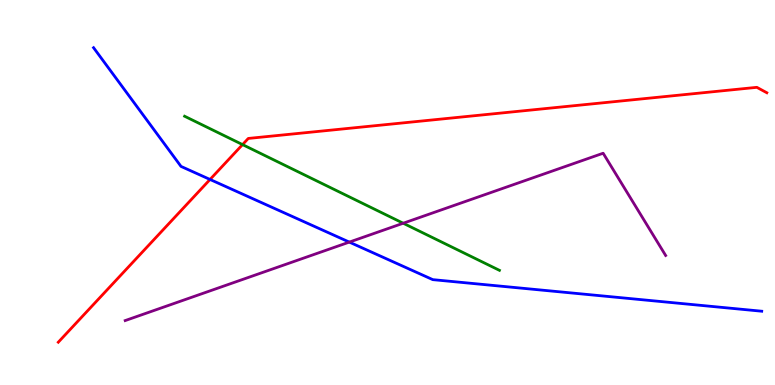[{'lines': ['blue', 'red'], 'intersections': [{'x': 2.71, 'y': 5.34}]}, {'lines': ['green', 'red'], 'intersections': [{'x': 3.13, 'y': 6.24}]}, {'lines': ['purple', 'red'], 'intersections': []}, {'lines': ['blue', 'green'], 'intersections': []}, {'lines': ['blue', 'purple'], 'intersections': [{'x': 4.51, 'y': 3.71}]}, {'lines': ['green', 'purple'], 'intersections': [{'x': 5.2, 'y': 4.2}]}]